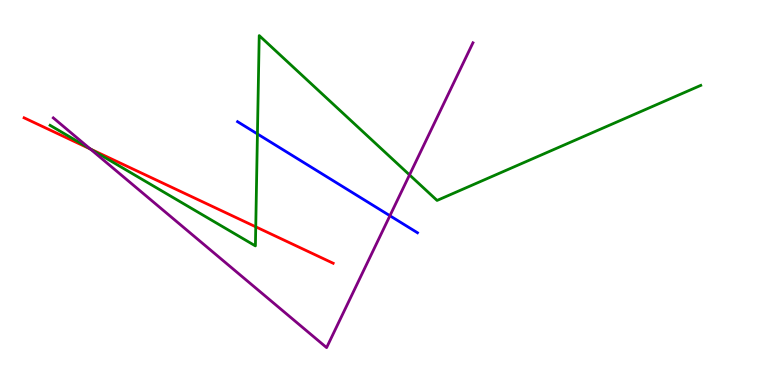[{'lines': ['blue', 'red'], 'intersections': []}, {'lines': ['green', 'red'], 'intersections': [{'x': 1.17, 'y': 6.13}, {'x': 3.3, 'y': 4.11}]}, {'lines': ['purple', 'red'], 'intersections': [{'x': 1.16, 'y': 6.13}]}, {'lines': ['blue', 'green'], 'intersections': [{'x': 3.32, 'y': 6.52}]}, {'lines': ['blue', 'purple'], 'intersections': [{'x': 5.03, 'y': 4.4}]}, {'lines': ['green', 'purple'], 'intersections': [{'x': 1.16, 'y': 6.14}, {'x': 5.28, 'y': 5.46}]}]